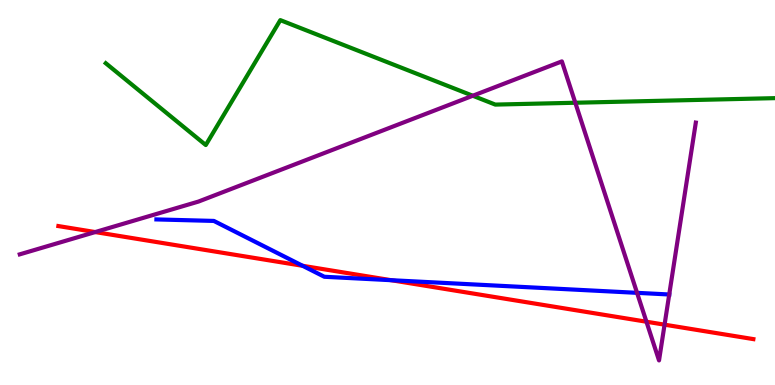[{'lines': ['blue', 'red'], 'intersections': [{'x': 3.91, 'y': 3.1}, {'x': 5.05, 'y': 2.72}]}, {'lines': ['green', 'red'], 'intersections': []}, {'lines': ['purple', 'red'], 'intersections': [{'x': 1.23, 'y': 3.97}, {'x': 8.34, 'y': 1.64}, {'x': 8.58, 'y': 1.57}]}, {'lines': ['blue', 'green'], 'intersections': []}, {'lines': ['blue', 'purple'], 'intersections': [{'x': 8.22, 'y': 2.39}, {'x': 8.64, 'y': 2.35}]}, {'lines': ['green', 'purple'], 'intersections': [{'x': 6.1, 'y': 7.51}, {'x': 7.42, 'y': 7.33}]}]